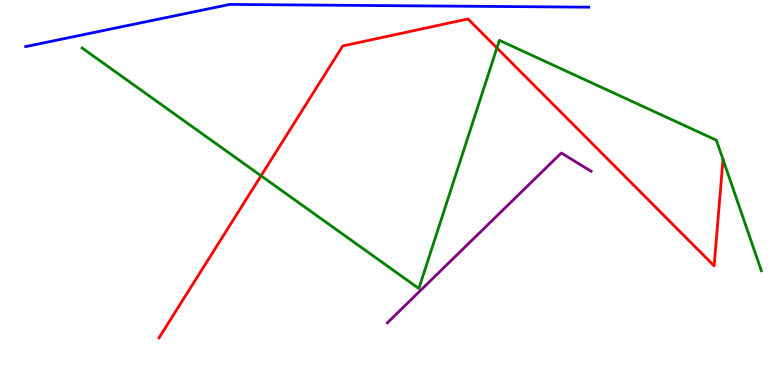[{'lines': ['blue', 'red'], 'intersections': []}, {'lines': ['green', 'red'], 'intersections': [{'x': 3.37, 'y': 5.43}, {'x': 6.41, 'y': 8.75}, {'x': 9.33, 'y': 5.86}]}, {'lines': ['purple', 'red'], 'intersections': []}, {'lines': ['blue', 'green'], 'intersections': []}, {'lines': ['blue', 'purple'], 'intersections': []}, {'lines': ['green', 'purple'], 'intersections': []}]